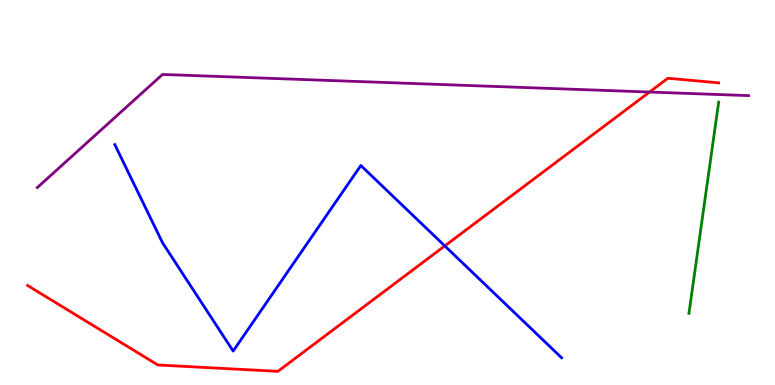[{'lines': ['blue', 'red'], 'intersections': [{'x': 5.74, 'y': 3.61}]}, {'lines': ['green', 'red'], 'intersections': []}, {'lines': ['purple', 'red'], 'intersections': [{'x': 8.38, 'y': 7.61}]}, {'lines': ['blue', 'green'], 'intersections': []}, {'lines': ['blue', 'purple'], 'intersections': []}, {'lines': ['green', 'purple'], 'intersections': []}]